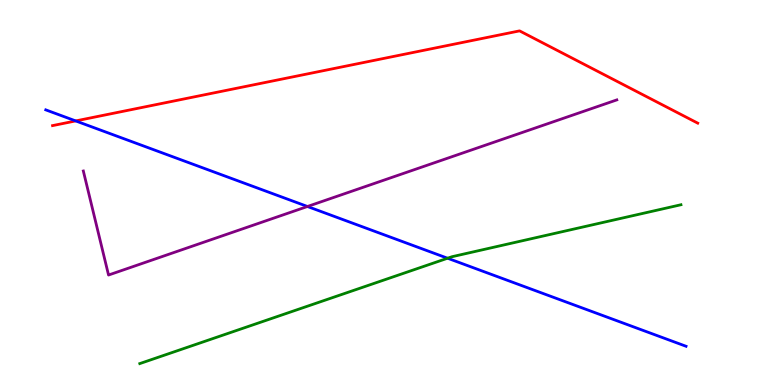[{'lines': ['blue', 'red'], 'intersections': [{'x': 0.977, 'y': 6.86}]}, {'lines': ['green', 'red'], 'intersections': []}, {'lines': ['purple', 'red'], 'intersections': []}, {'lines': ['blue', 'green'], 'intersections': [{'x': 5.78, 'y': 3.29}]}, {'lines': ['blue', 'purple'], 'intersections': [{'x': 3.97, 'y': 4.64}]}, {'lines': ['green', 'purple'], 'intersections': []}]